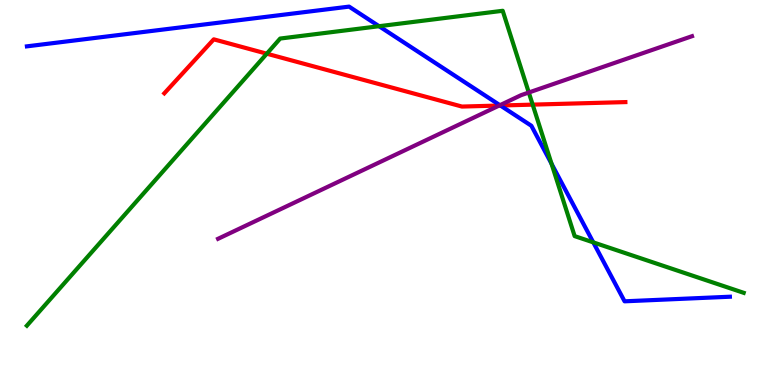[{'lines': ['blue', 'red'], 'intersections': [{'x': 6.46, 'y': 7.26}]}, {'lines': ['green', 'red'], 'intersections': [{'x': 3.44, 'y': 8.61}, {'x': 6.87, 'y': 7.28}]}, {'lines': ['purple', 'red'], 'intersections': [{'x': 6.44, 'y': 7.26}]}, {'lines': ['blue', 'green'], 'intersections': [{'x': 4.89, 'y': 9.32}, {'x': 7.12, 'y': 5.75}, {'x': 7.66, 'y': 3.7}]}, {'lines': ['blue', 'purple'], 'intersections': [{'x': 6.45, 'y': 7.27}]}, {'lines': ['green', 'purple'], 'intersections': [{'x': 6.82, 'y': 7.6}]}]